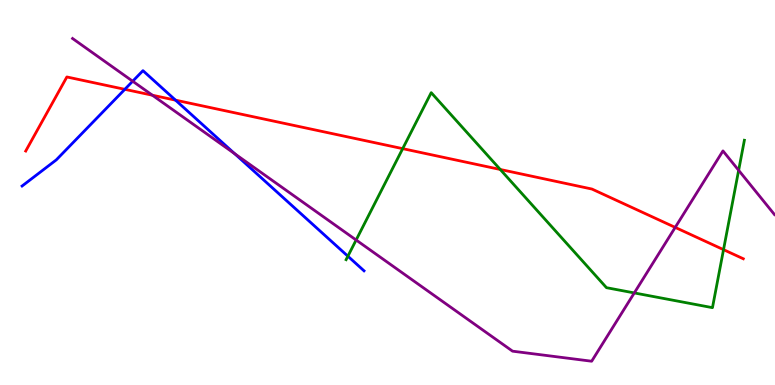[{'lines': ['blue', 'red'], 'intersections': [{'x': 1.61, 'y': 7.68}, {'x': 2.27, 'y': 7.4}]}, {'lines': ['green', 'red'], 'intersections': [{'x': 5.2, 'y': 6.14}, {'x': 6.45, 'y': 5.6}, {'x': 9.34, 'y': 3.52}]}, {'lines': ['purple', 'red'], 'intersections': [{'x': 1.97, 'y': 7.53}, {'x': 8.71, 'y': 4.09}]}, {'lines': ['blue', 'green'], 'intersections': [{'x': 4.49, 'y': 3.35}]}, {'lines': ['blue', 'purple'], 'intersections': [{'x': 1.71, 'y': 7.89}, {'x': 3.03, 'y': 6.01}]}, {'lines': ['green', 'purple'], 'intersections': [{'x': 4.6, 'y': 3.77}, {'x': 8.18, 'y': 2.39}, {'x': 9.53, 'y': 5.58}]}]